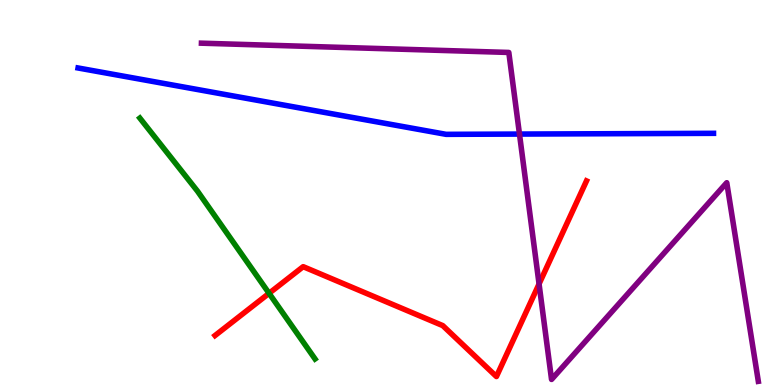[{'lines': ['blue', 'red'], 'intersections': []}, {'lines': ['green', 'red'], 'intersections': [{'x': 3.47, 'y': 2.38}]}, {'lines': ['purple', 'red'], 'intersections': [{'x': 6.96, 'y': 2.62}]}, {'lines': ['blue', 'green'], 'intersections': []}, {'lines': ['blue', 'purple'], 'intersections': [{'x': 6.7, 'y': 6.52}]}, {'lines': ['green', 'purple'], 'intersections': []}]